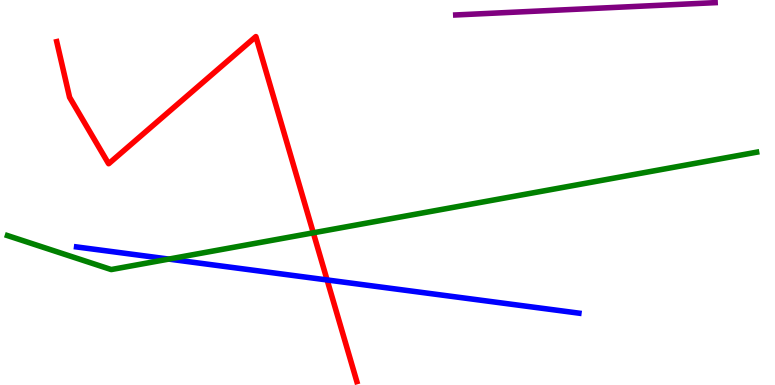[{'lines': ['blue', 'red'], 'intersections': [{'x': 4.22, 'y': 2.73}]}, {'lines': ['green', 'red'], 'intersections': [{'x': 4.04, 'y': 3.95}]}, {'lines': ['purple', 'red'], 'intersections': []}, {'lines': ['blue', 'green'], 'intersections': [{'x': 2.18, 'y': 3.27}]}, {'lines': ['blue', 'purple'], 'intersections': []}, {'lines': ['green', 'purple'], 'intersections': []}]